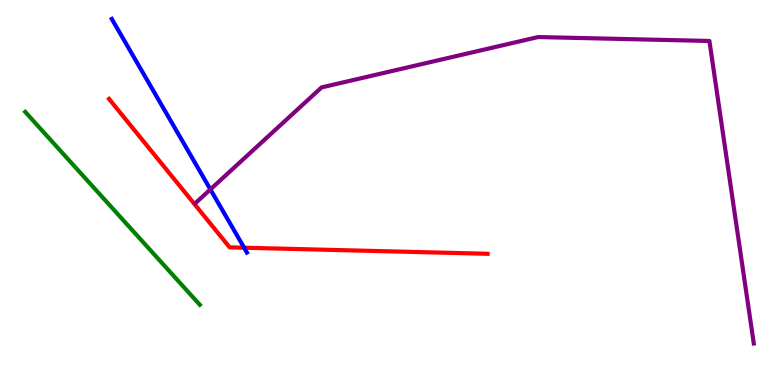[{'lines': ['blue', 'red'], 'intersections': [{'x': 3.15, 'y': 3.57}]}, {'lines': ['green', 'red'], 'intersections': []}, {'lines': ['purple', 'red'], 'intersections': []}, {'lines': ['blue', 'green'], 'intersections': []}, {'lines': ['blue', 'purple'], 'intersections': [{'x': 2.71, 'y': 5.08}]}, {'lines': ['green', 'purple'], 'intersections': []}]